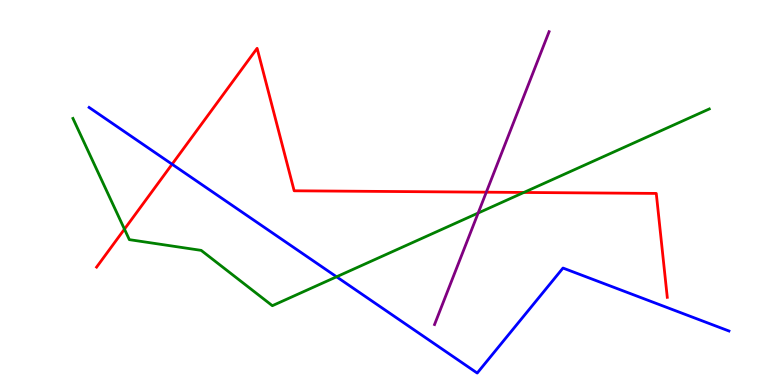[{'lines': ['blue', 'red'], 'intersections': [{'x': 2.22, 'y': 5.73}]}, {'lines': ['green', 'red'], 'intersections': [{'x': 1.61, 'y': 4.05}, {'x': 6.76, 'y': 5.0}]}, {'lines': ['purple', 'red'], 'intersections': [{'x': 6.27, 'y': 5.01}]}, {'lines': ['blue', 'green'], 'intersections': [{'x': 4.34, 'y': 2.81}]}, {'lines': ['blue', 'purple'], 'intersections': []}, {'lines': ['green', 'purple'], 'intersections': [{'x': 6.17, 'y': 4.47}]}]